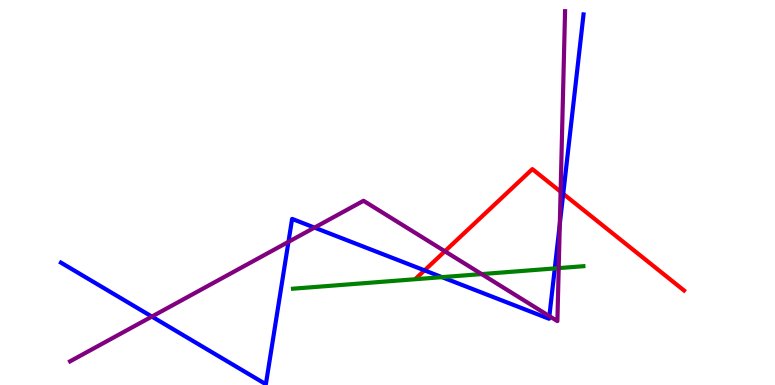[{'lines': ['blue', 'red'], 'intersections': [{'x': 5.48, 'y': 2.98}, {'x': 7.27, 'y': 4.97}]}, {'lines': ['green', 'red'], 'intersections': []}, {'lines': ['purple', 'red'], 'intersections': [{'x': 5.74, 'y': 3.47}, {'x': 7.23, 'y': 5.02}]}, {'lines': ['blue', 'green'], 'intersections': [{'x': 5.7, 'y': 2.8}, {'x': 7.16, 'y': 3.03}]}, {'lines': ['blue', 'purple'], 'intersections': [{'x': 1.96, 'y': 1.78}, {'x': 3.72, 'y': 3.72}, {'x': 4.06, 'y': 4.09}, {'x': 7.09, 'y': 1.79}, {'x': 7.22, 'y': 4.18}]}, {'lines': ['green', 'purple'], 'intersections': [{'x': 6.21, 'y': 2.88}, {'x': 7.21, 'y': 3.04}]}]